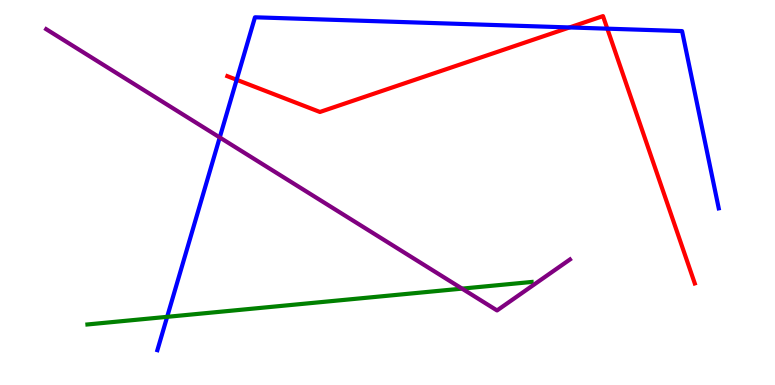[{'lines': ['blue', 'red'], 'intersections': [{'x': 3.05, 'y': 7.93}, {'x': 7.35, 'y': 9.29}, {'x': 7.84, 'y': 9.26}]}, {'lines': ['green', 'red'], 'intersections': []}, {'lines': ['purple', 'red'], 'intersections': []}, {'lines': ['blue', 'green'], 'intersections': [{'x': 2.16, 'y': 1.77}]}, {'lines': ['blue', 'purple'], 'intersections': [{'x': 2.84, 'y': 6.43}]}, {'lines': ['green', 'purple'], 'intersections': [{'x': 5.96, 'y': 2.5}]}]